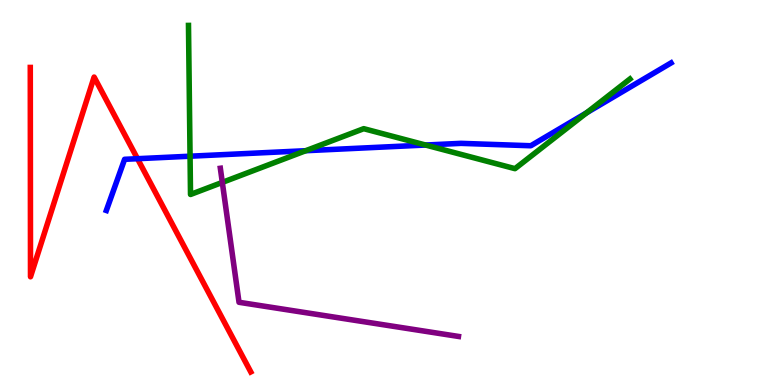[{'lines': ['blue', 'red'], 'intersections': [{'x': 1.77, 'y': 5.88}]}, {'lines': ['green', 'red'], 'intersections': []}, {'lines': ['purple', 'red'], 'intersections': []}, {'lines': ['blue', 'green'], 'intersections': [{'x': 2.45, 'y': 5.94}, {'x': 3.94, 'y': 6.09}, {'x': 5.49, 'y': 6.23}, {'x': 7.57, 'y': 7.07}]}, {'lines': ['blue', 'purple'], 'intersections': []}, {'lines': ['green', 'purple'], 'intersections': [{'x': 2.87, 'y': 5.26}]}]